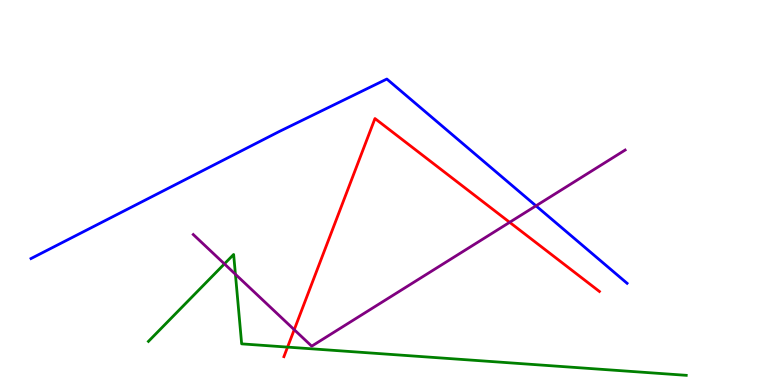[{'lines': ['blue', 'red'], 'intersections': []}, {'lines': ['green', 'red'], 'intersections': [{'x': 3.71, 'y': 0.984}]}, {'lines': ['purple', 'red'], 'intersections': [{'x': 3.8, 'y': 1.44}, {'x': 6.58, 'y': 4.23}]}, {'lines': ['blue', 'green'], 'intersections': []}, {'lines': ['blue', 'purple'], 'intersections': [{'x': 6.92, 'y': 4.65}]}, {'lines': ['green', 'purple'], 'intersections': [{'x': 2.9, 'y': 3.15}, {'x': 3.04, 'y': 2.88}]}]